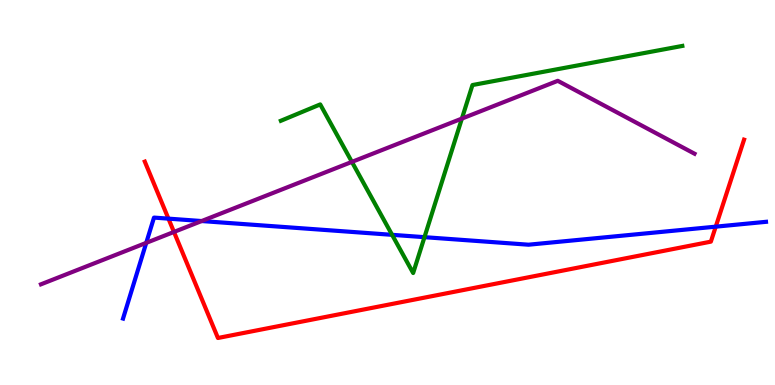[{'lines': ['blue', 'red'], 'intersections': [{'x': 2.17, 'y': 4.32}, {'x': 9.24, 'y': 4.11}]}, {'lines': ['green', 'red'], 'intersections': []}, {'lines': ['purple', 'red'], 'intersections': [{'x': 2.24, 'y': 3.98}]}, {'lines': ['blue', 'green'], 'intersections': [{'x': 5.06, 'y': 3.9}, {'x': 5.48, 'y': 3.84}]}, {'lines': ['blue', 'purple'], 'intersections': [{'x': 1.89, 'y': 3.69}, {'x': 2.6, 'y': 4.26}]}, {'lines': ['green', 'purple'], 'intersections': [{'x': 4.54, 'y': 5.8}, {'x': 5.96, 'y': 6.92}]}]